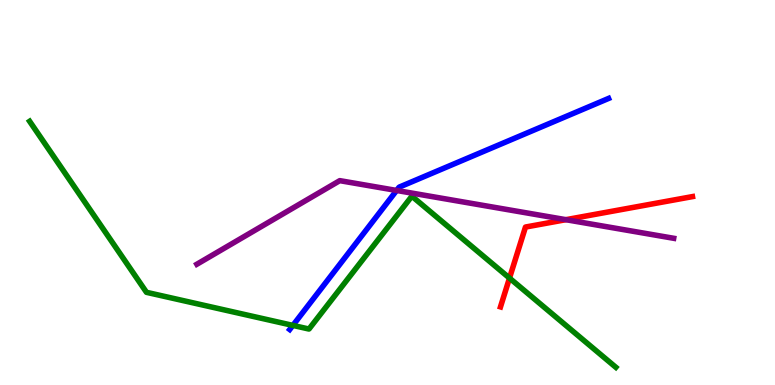[{'lines': ['blue', 'red'], 'intersections': []}, {'lines': ['green', 'red'], 'intersections': [{'x': 6.57, 'y': 2.78}]}, {'lines': ['purple', 'red'], 'intersections': [{'x': 7.3, 'y': 4.29}]}, {'lines': ['blue', 'green'], 'intersections': [{'x': 3.78, 'y': 1.55}]}, {'lines': ['blue', 'purple'], 'intersections': [{'x': 5.12, 'y': 5.05}]}, {'lines': ['green', 'purple'], 'intersections': []}]